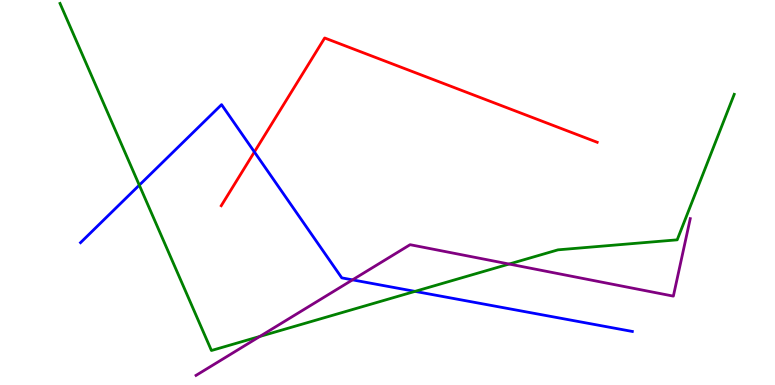[{'lines': ['blue', 'red'], 'intersections': [{'x': 3.28, 'y': 6.05}]}, {'lines': ['green', 'red'], 'intersections': []}, {'lines': ['purple', 'red'], 'intersections': []}, {'lines': ['blue', 'green'], 'intersections': [{'x': 1.8, 'y': 5.19}, {'x': 5.35, 'y': 2.43}]}, {'lines': ['blue', 'purple'], 'intersections': [{'x': 4.55, 'y': 2.73}]}, {'lines': ['green', 'purple'], 'intersections': [{'x': 3.35, 'y': 1.26}, {'x': 6.57, 'y': 3.14}]}]